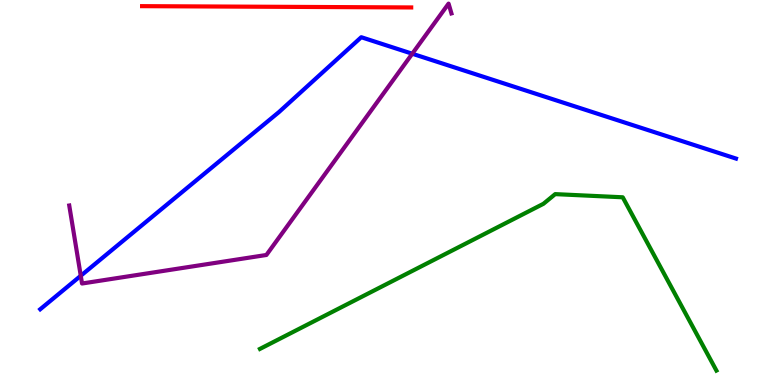[{'lines': ['blue', 'red'], 'intersections': []}, {'lines': ['green', 'red'], 'intersections': []}, {'lines': ['purple', 'red'], 'intersections': []}, {'lines': ['blue', 'green'], 'intersections': []}, {'lines': ['blue', 'purple'], 'intersections': [{'x': 1.04, 'y': 2.84}, {'x': 5.32, 'y': 8.6}]}, {'lines': ['green', 'purple'], 'intersections': []}]